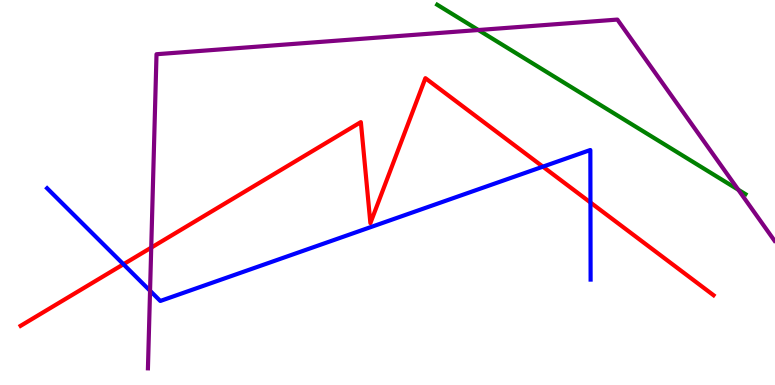[{'lines': ['blue', 'red'], 'intersections': [{'x': 1.59, 'y': 3.14}, {'x': 7.0, 'y': 5.67}, {'x': 7.62, 'y': 4.74}]}, {'lines': ['green', 'red'], 'intersections': []}, {'lines': ['purple', 'red'], 'intersections': [{'x': 1.95, 'y': 3.57}]}, {'lines': ['blue', 'green'], 'intersections': []}, {'lines': ['blue', 'purple'], 'intersections': [{'x': 1.94, 'y': 2.45}]}, {'lines': ['green', 'purple'], 'intersections': [{'x': 6.17, 'y': 9.22}, {'x': 9.53, 'y': 5.07}]}]